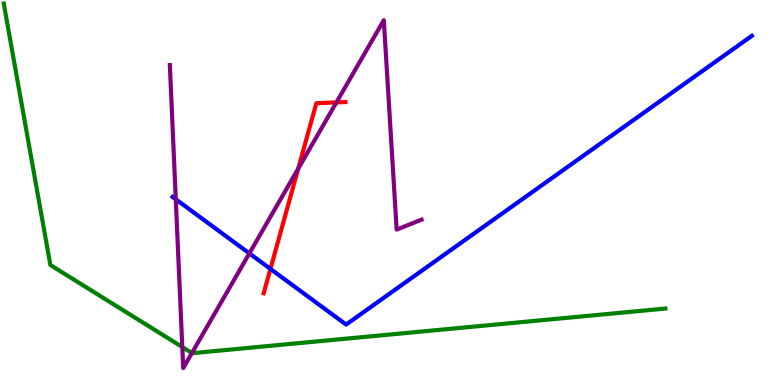[{'lines': ['blue', 'red'], 'intersections': [{'x': 3.49, 'y': 3.02}]}, {'lines': ['green', 'red'], 'intersections': []}, {'lines': ['purple', 'red'], 'intersections': [{'x': 3.85, 'y': 5.62}, {'x': 4.34, 'y': 7.34}]}, {'lines': ['blue', 'green'], 'intersections': []}, {'lines': ['blue', 'purple'], 'intersections': [{'x': 2.27, 'y': 4.82}, {'x': 3.22, 'y': 3.42}]}, {'lines': ['green', 'purple'], 'intersections': [{'x': 2.35, 'y': 0.986}, {'x': 2.48, 'y': 0.831}]}]